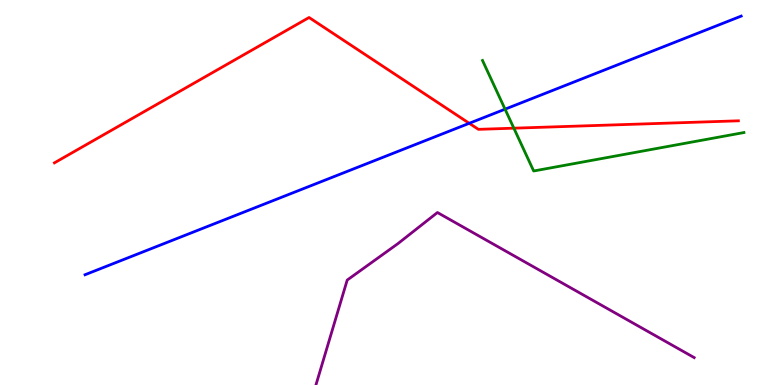[{'lines': ['blue', 'red'], 'intersections': [{'x': 6.05, 'y': 6.8}]}, {'lines': ['green', 'red'], 'intersections': [{'x': 6.63, 'y': 6.67}]}, {'lines': ['purple', 'red'], 'intersections': []}, {'lines': ['blue', 'green'], 'intersections': [{'x': 6.52, 'y': 7.16}]}, {'lines': ['blue', 'purple'], 'intersections': []}, {'lines': ['green', 'purple'], 'intersections': []}]